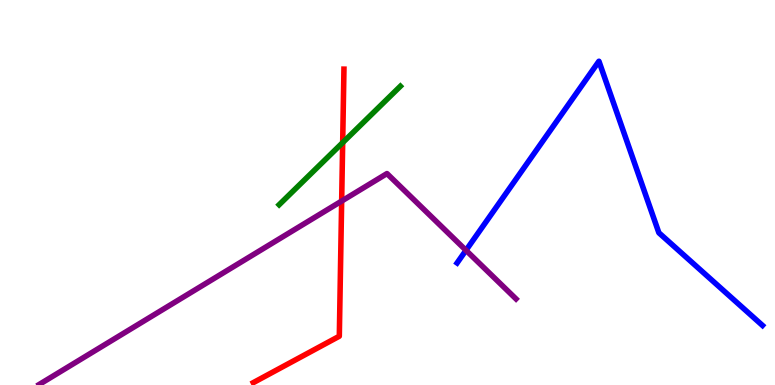[{'lines': ['blue', 'red'], 'intersections': []}, {'lines': ['green', 'red'], 'intersections': [{'x': 4.42, 'y': 6.3}]}, {'lines': ['purple', 'red'], 'intersections': [{'x': 4.41, 'y': 4.78}]}, {'lines': ['blue', 'green'], 'intersections': []}, {'lines': ['blue', 'purple'], 'intersections': [{'x': 6.01, 'y': 3.5}]}, {'lines': ['green', 'purple'], 'intersections': []}]